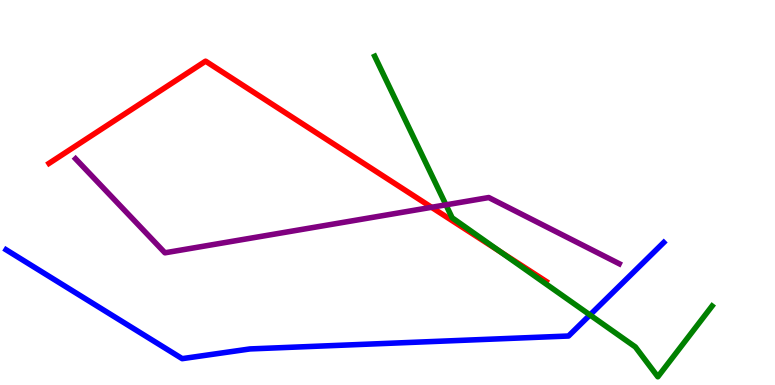[{'lines': ['blue', 'red'], 'intersections': []}, {'lines': ['green', 'red'], 'intersections': [{'x': 6.46, 'y': 3.46}]}, {'lines': ['purple', 'red'], 'intersections': [{'x': 5.57, 'y': 4.62}]}, {'lines': ['blue', 'green'], 'intersections': [{'x': 7.61, 'y': 1.82}]}, {'lines': ['blue', 'purple'], 'intersections': []}, {'lines': ['green', 'purple'], 'intersections': [{'x': 5.75, 'y': 4.68}]}]